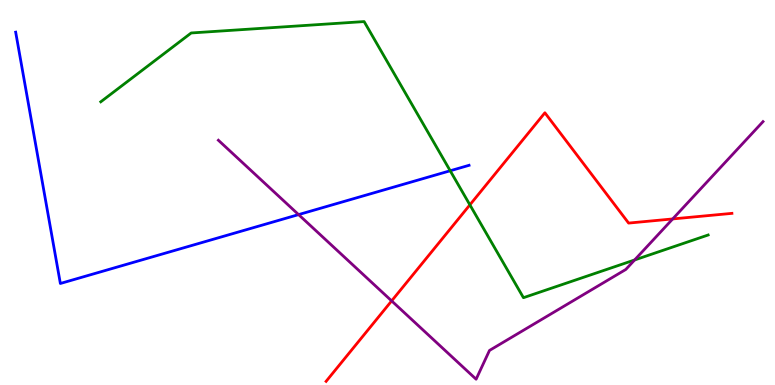[{'lines': ['blue', 'red'], 'intersections': []}, {'lines': ['green', 'red'], 'intersections': [{'x': 6.06, 'y': 4.68}]}, {'lines': ['purple', 'red'], 'intersections': [{'x': 5.05, 'y': 2.18}, {'x': 8.68, 'y': 4.31}]}, {'lines': ['blue', 'green'], 'intersections': [{'x': 5.81, 'y': 5.56}]}, {'lines': ['blue', 'purple'], 'intersections': [{'x': 3.85, 'y': 4.43}]}, {'lines': ['green', 'purple'], 'intersections': [{'x': 8.19, 'y': 3.25}]}]